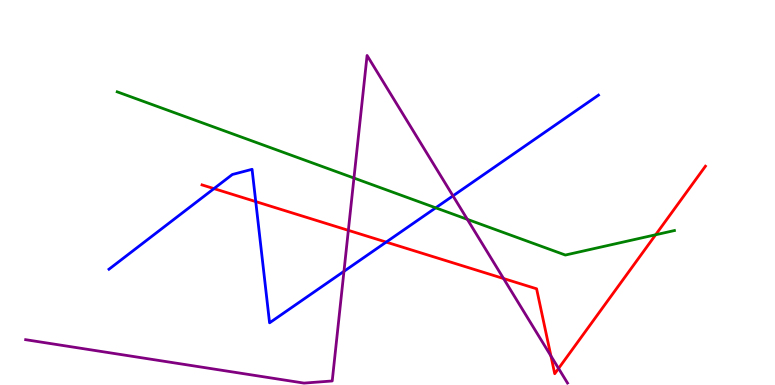[{'lines': ['blue', 'red'], 'intersections': [{'x': 2.76, 'y': 5.1}, {'x': 3.3, 'y': 4.76}, {'x': 4.98, 'y': 3.71}]}, {'lines': ['green', 'red'], 'intersections': [{'x': 8.46, 'y': 3.9}]}, {'lines': ['purple', 'red'], 'intersections': [{'x': 4.49, 'y': 4.02}, {'x': 6.5, 'y': 2.77}, {'x': 7.11, 'y': 0.755}, {'x': 7.21, 'y': 0.43}]}, {'lines': ['blue', 'green'], 'intersections': [{'x': 5.62, 'y': 4.6}]}, {'lines': ['blue', 'purple'], 'intersections': [{'x': 4.44, 'y': 2.95}, {'x': 5.84, 'y': 4.91}]}, {'lines': ['green', 'purple'], 'intersections': [{'x': 4.57, 'y': 5.38}, {'x': 6.03, 'y': 4.3}]}]